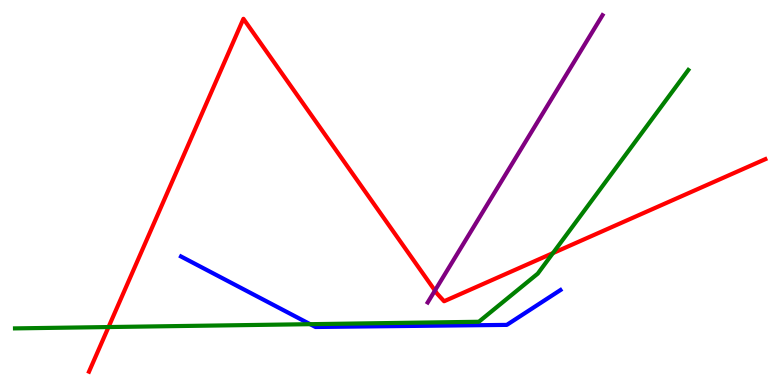[{'lines': ['blue', 'red'], 'intersections': []}, {'lines': ['green', 'red'], 'intersections': [{'x': 1.4, 'y': 1.51}, {'x': 7.13, 'y': 3.43}]}, {'lines': ['purple', 'red'], 'intersections': [{'x': 5.61, 'y': 2.45}]}, {'lines': ['blue', 'green'], 'intersections': [{'x': 4.0, 'y': 1.58}]}, {'lines': ['blue', 'purple'], 'intersections': []}, {'lines': ['green', 'purple'], 'intersections': []}]